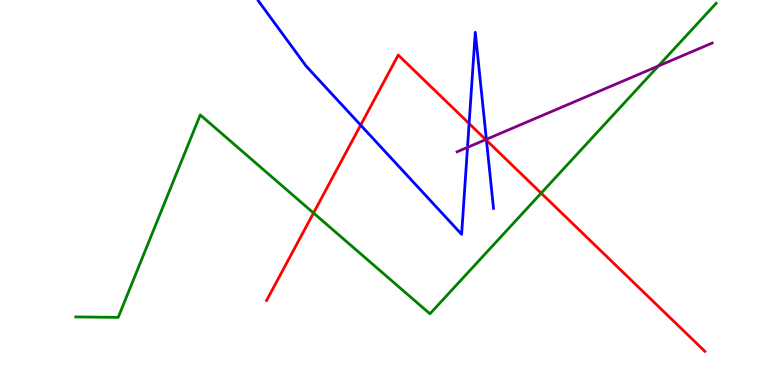[{'lines': ['blue', 'red'], 'intersections': [{'x': 4.65, 'y': 6.75}, {'x': 6.05, 'y': 6.79}, {'x': 6.28, 'y': 6.36}]}, {'lines': ['green', 'red'], 'intersections': [{'x': 4.05, 'y': 4.47}, {'x': 6.98, 'y': 4.98}]}, {'lines': ['purple', 'red'], 'intersections': [{'x': 6.27, 'y': 6.37}]}, {'lines': ['blue', 'green'], 'intersections': []}, {'lines': ['blue', 'purple'], 'intersections': [{'x': 6.03, 'y': 6.17}, {'x': 6.28, 'y': 6.38}]}, {'lines': ['green', 'purple'], 'intersections': [{'x': 8.5, 'y': 8.29}]}]